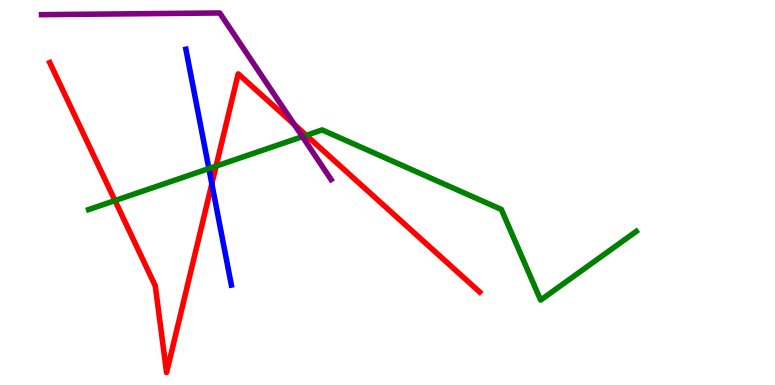[{'lines': ['blue', 'red'], 'intersections': [{'x': 2.73, 'y': 5.22}]}, {'lines': ['green', 'red'], 'intersections': [{'x': 1.48, 'y': 4.79}, {'x': 2.79, 'y': 5.69}, {'x': 3.95, 'y': 6.48}]}, {'lines': ['purple', 'red'], 'intersections': [{'x': 3.8, 'y': 6.76}]}, {'lines': ['blue', 'green'], 'intersections': [{'x': 2.7, 'y': 5.62}]}, {'lines': ['blue', 'purple'], 'intersections': []}, {'lines': ['green', 'purple'], 'intersections': [{'x': 3.9, 'y': 6.45}]}]